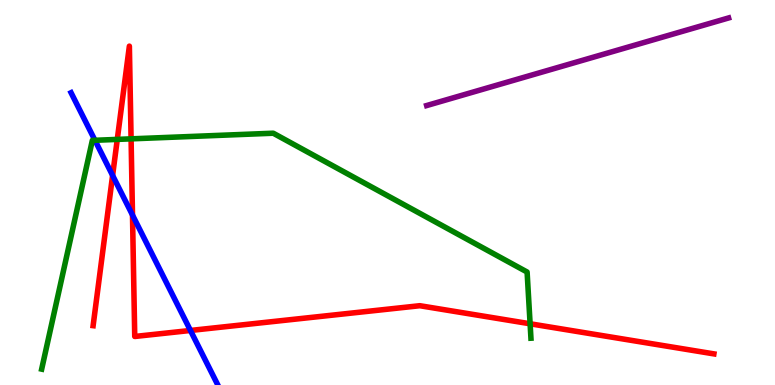[{'lines': ['blue', 'red'], 'intersections': [{'x': 1.45, 'y': 5.44}, {'x': 1.71, 'y': 4.41}, {'x': 2.46, 'y': 1.42}]}, {'lines': ['green', 'red'], 'intersections': [{'x': 1.51, 'y': 6.38}, {'x': 1.69, 'y': 6.39}, {'x': 6.84, 'y': 1.59}]}, {'lines': ['purple', 'red'], 'intersections': []}, {'lines': ['blue', 'green'], 'intersections': [{'x': 1.23, 'y': 6.36}]}, {'lines': ['blue', 'purple'], 'intersections': []}, {'lines': ['green', 'purple'], 'intersections': []}]